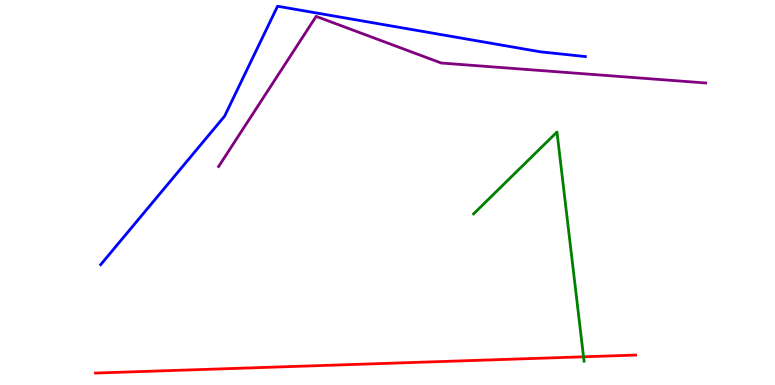[{'lines': ['blue', 'red'], 'intersections': []}, {'lines': ['green', 'red'], 'intersections': [{'x': 7.53, 'y': 0.733}]}, {'lines': ['purple', 'red'], 'intersections': []}, {'lines': ['blue', 'green'], 'intersections': []}, {'lines': ['blue', 'purple'], 'intersections': []}, {'lines': ['green', 'purple'], 'intersections': []}]